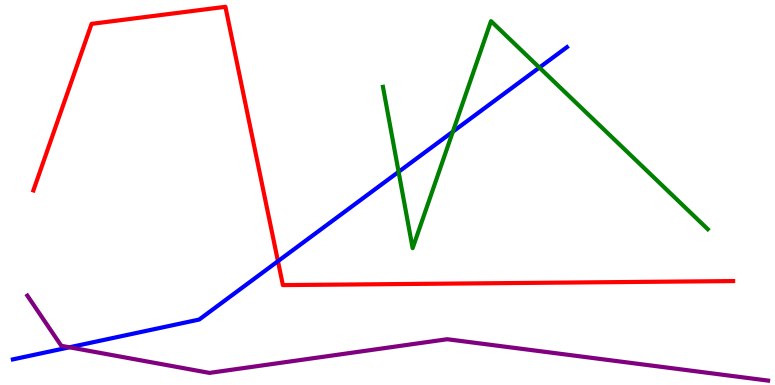[{'lines': ['blue', 'red'], 'intersections': [{'x': 3.59, 'y': 3.22}]}, {'lines': ['green', 'red'], 'intersections': []}, {'lines': ['purple', 'red'], 'intersections': []}, {'lines': ['blue', 'green'], 'intersections': [{'x': 5.14, 'y': 5.54}, {'x': 5.84, 'y': 6.58}, {'x': 6.96, 'y': 8.25}]}, {'lines': ['blue', 'purple'], 'intersections': [{'x': 0.896, 'y': 0.979}]}, {'lines': ['green', 'purple'], 'intersections': []}]